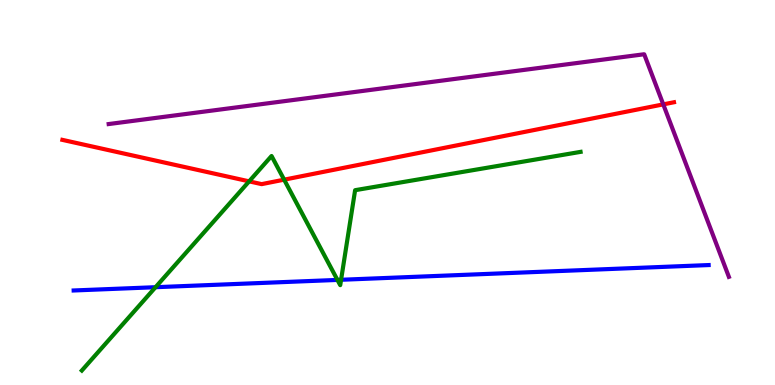[{'lines': ['blue', 'red'], 'intersections': []}, {'lines': ['green', 'red'], 'intersections': [{'x': 3.21, 'y': 5.29}, {'x': 3.67, 'y': 5.33}]}, {'lines': ['purple', 'red'], 'intersections': [{'x': 8.56, 'y': 7.29}]}, {'lines': ['blue', 'green'], 'intersections': [{'x': 2.01, 'y': 2.54}, {'x': 4.35, 'y': 2.73}, {'x': 4.4, 'y': 2.73}]}, {'lines': ['blue', 'purple'], 'intersections': []}, {'lines': ['green', 'purple'], 'intersections': []}]